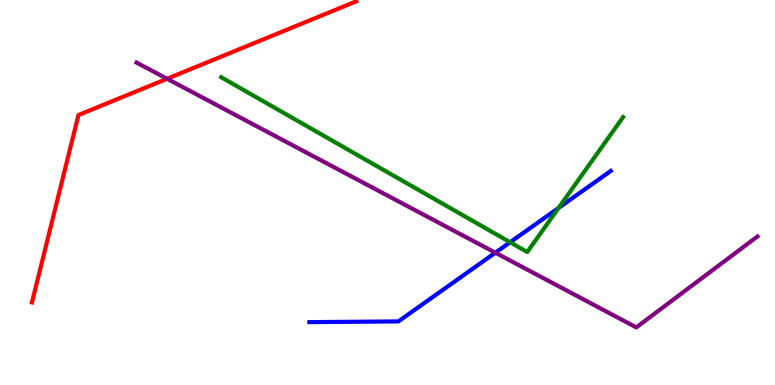[{'lines': ['blue', 'red'], 'intersections': []}, {'lines': ['green', 'red'], 'intersections': []}, {'lines': ['purple', 'red'], 'intersections': [{'x': 2.16, 'y': 7.95}]}, {'lines': ['blue', 'green'], 'intersections': [{'x': 6.58, 'y': 3.71}, {'x': 7.21, 'y': 4.6}]}, {'lines': ['blue', 'purple'], 'intersections': [{'x': 6.39, 'y': 3.44}]}, {'lines': ['green', 'purple'], 'intersections': []}]